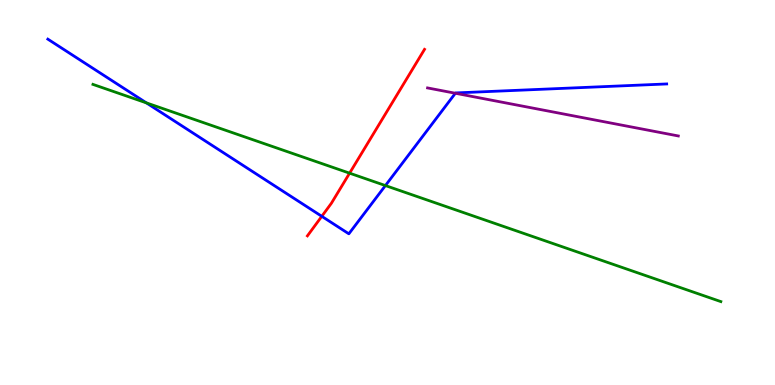[{'lines': ['blue', 'red'], 'intersections': [{'x': 4.15, 'y': 4.38}]}, {'lines': ['green', 'red'], 'intersections': [{'x': 4.51, 'y': 5.5}]}, {'lines': ['purple', 'red'], 'intersections': []}, {'lines': ['blue', 'green'], 'intersections': [{'x': 1.89, 'y': 7.33}, {'x': 4.97, 'y': 5.18}]}, {'lines': ['blue', 'purple'], 'intersections': [{'x': 5.88, 'y': 7.58}]}, {'lines': ['green', 'purple'], 'intersections': []}]